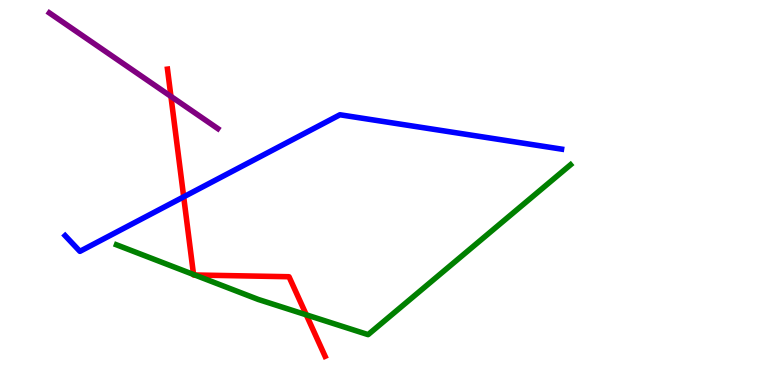[{'lines': ['blue', 'red'], 'intersections': [{'x': 2.37, 'y': 4.89}]}, {'lines': ['green', 'red'], 'intersections': [{'x': 2.5, 'y': 2.87}, {'x': 2.51, 'y': 2.86}, {'x': 3.95, 'y': 1.82}]}, {'lines': ['purple', 'red'], 'intersections': [{'x': 2.21, 'y': 7.5}]}, {'lines': ['blue', 'green'], 'intersections': []}, {'lines': ['blue', 'purple'], 'intersections': []}, {'lines': ['green', 'purple'], 'intersections': []}]